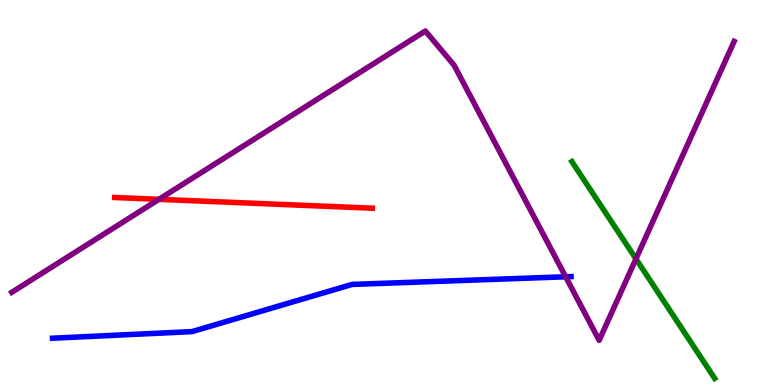[{'lines': ['blue', 'red'], 'intersections': []}, {'lines': ['green', 'red'], 'intersections': []}, {'lines': ['purple', 'red'], 'intersections': [{'x': 2.05, 'y': 4.82}]}, {'lines': ['blue', 'green'], 'intersections': []}, {'lines': ['blue', 'purple'], 'intersections': [{'x': 7.3, 'y': 2.81}]}, {'lines': ['green', 'purple'], 'intersections': [{'x': 8.21, 'y': 3.28}]}]